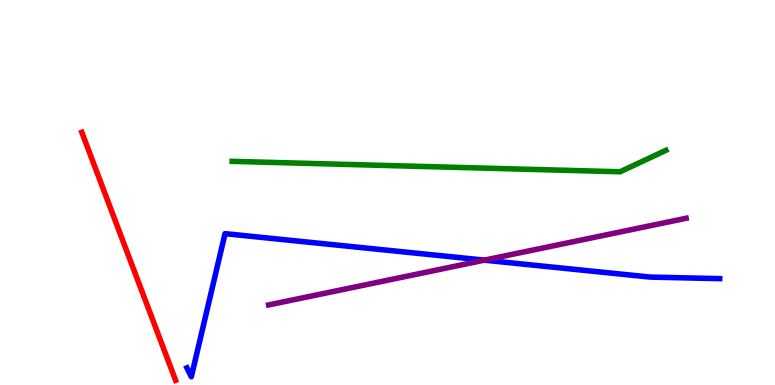[{'lines': ['blue', 'red'], 'intersections': []}, {'lines': ['green', 'red'], 'intersections': []}, {'lines': ['purple', 'red'], 'intersections': []}, {'lines': ['blue', 'green'], 'intersections': []}, {'lines': ['blue', 'purple'], 'intersections': [{'x': 6.25, 'y': 3.24}]}, {'lines': ['green', 'purple'], 'intersections': []}]